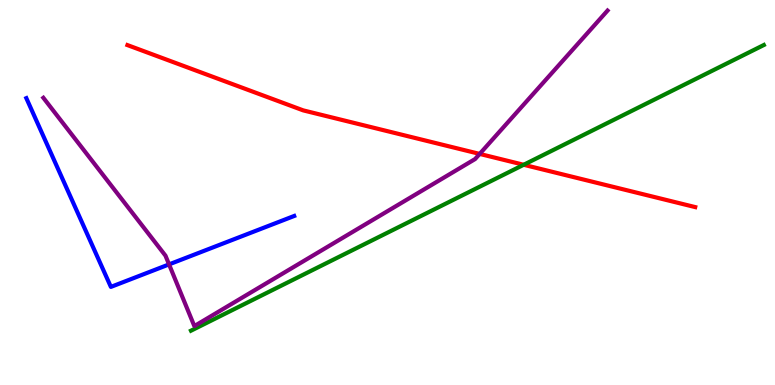[{'lines': ['blue', 'red'], 'intersections': []}, {'lines': ['green', 'red'], 'intersections': [{'x': 6.76, 'y': 5.72}]}, {'lines': ['purple', 'red'], 'intersections': [{'x': 6.19, 'y': 6.0}]}, {'lines': ['blue', 'green'], 'intersections': []}, {'lines': ['blue', 'purple'], 'intersections': [{'x': 2.18, 'y': 3.13}]}, {'lines': ['green', 'purple'], 'intersections': []}]